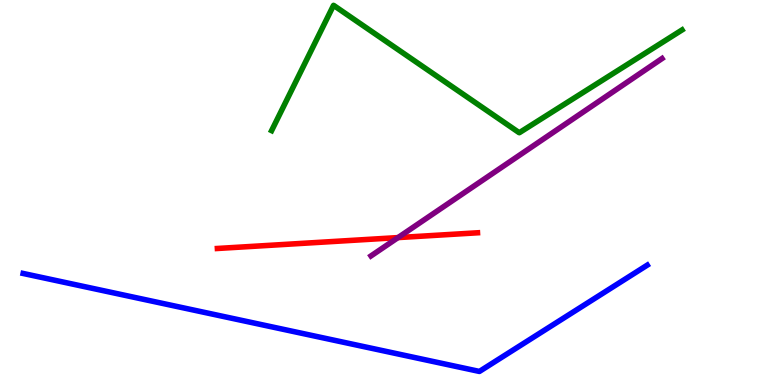[{'lines': ['blue', 'red'], 'intersections': []}, {'lines': ['green', 'red'], 'intersections': []}, {'lines': ['purple', 'red'], 'intersections': [{'x': 5.14, 'y': 3.83}]}, {'lines': ['blue', 'green'], 'intersections': []}, {'lines': ['blue', 'purple'], 'intersections': []}, {'lines': ['green', 'purple'], 'intersections': []}]